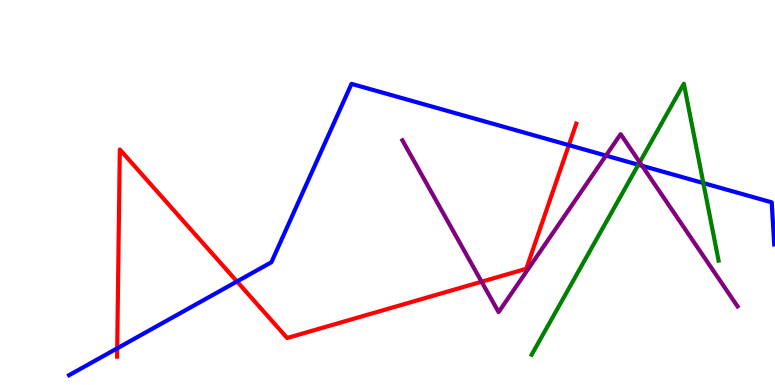[{'lines': ['blue', 'red'], 'intersections': [{'x': 1.51, 'y': 0.953}, {'x': 3.06, 'y': 2.69}, {'x': 7.34, 'y': 6.23}]}, {'lines': ['green', 'red'], 'intersections': []}, {'lines': ['purple', 'red'], 'intersections': [{'x': 6.21, 'y': 2.68}]}, {'lines': ['blue', 'green'], 'intersections': [{'x': 8.24, 'y': 5.72}, {'x': 9.08, 'y': 5.25}]}, {'lines': ['blue', 'purple'], 'intersections': [{'x': 7.82, 'y': 5.96}, {'x': 8.29, 'y': 5.69}]}, {'lines': ['green', 'purple'], 'intersections': [{'x': 8.25, 'y': 5.79}]}]